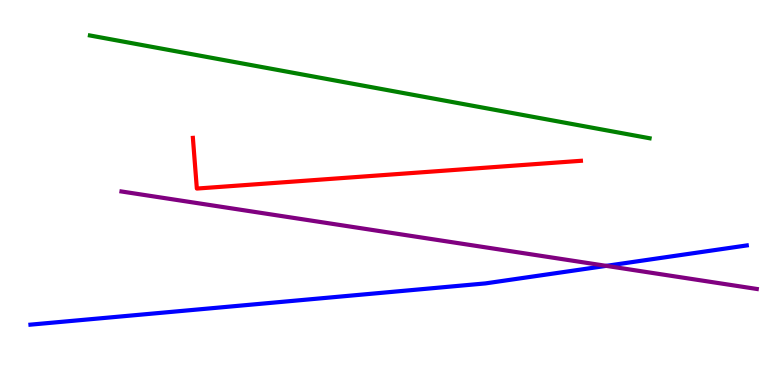[{'lines': ['blue', 'red'], 'intersections': []}, {'lines': ['green', 'red'], 'intersections': []}, {'lines': ['purple', 'red'], 'intersections': []}, {'lines': ['blue', 'green'], 'intersections': []}, {'lines': ['blue', 'purple'], 'intersections': [{'x': 7.82, 'y': 3.09}]}, {'lines': ['green', 'purple'], 'intersections': []}]